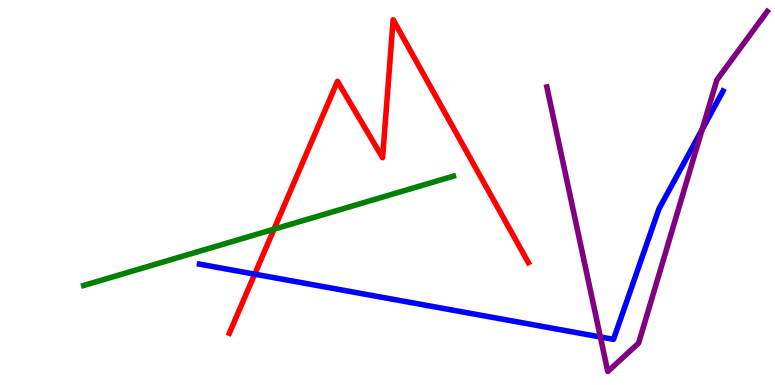[{'lines': ['blue', 'red'], 'intersections': [{'x': 3.29, 'y': 2.88}]}, {'lines': ['green', 'red'], 'intersections': [{'x': 3.54, 'y': 4.05}]}, {'lines': ['purple', 'red'], 'intersections': []}, {'lines': ['blue', 'green'], 'intersections': []}, {'lines': ['blue', 'purple'], 'intersections': [{'x': 7.75, 'y': 1.25}, {'x': 9.06, 'y': 6.64}]}, {'lines': ['green', 'purple'], 'intersections': []}]